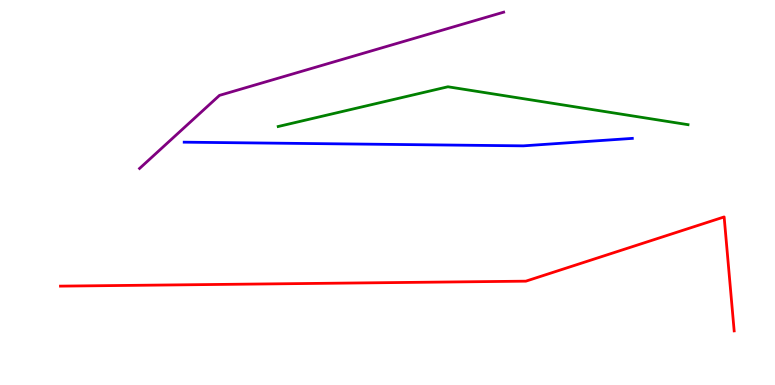[{'lines': ['blue', 'red'], 'intersections': []}, {'lines': ['green', 'red'], 'intersections': []}, {'lines': ['purple', 'red'], 'intersections': []}, {'lines': ['blue', 'green'], 'intersections': []}, {'lines': ['blue', 'purple'], 'intersections': []}, {'lines': ['green', 'purple'], 'intersections': []}]